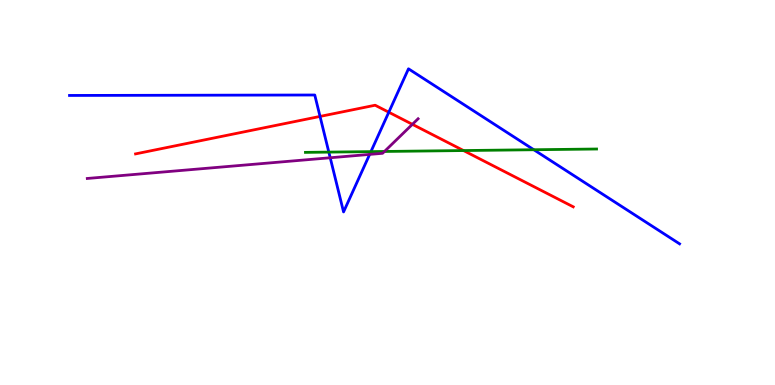[{'lines': ['blue', 'red'], 'intersections': [{'x': 4.13, 'y': 6.98}, {'x': 5.02, 'y': 7.09}]}, {'lines': ['green', 'red'], 'intersections': [{'x': 5.98, 'y': 6.09}]}, {'lines': ['purple', 'red'], 'intersections': [{'x': 5.32, 'y': 6.77}]}, {'lines': ['blue', 'green'], 'intersections': [{'x': 4.24, 'y': 6.05}, {'x': 4.79, 'y': 6.06}, {'x': 6.89, 'y': 6.11}]}, {'lines': ['blue', 'purple'], 'intersections': [{'x': 4.26, 'y': 5.9}, {'x': 4.77, 'y': 5.99}]}, {'lines': ['green', 'purple'], 'intersections': [{'x': 4.96, 'y': 6.07}]}]